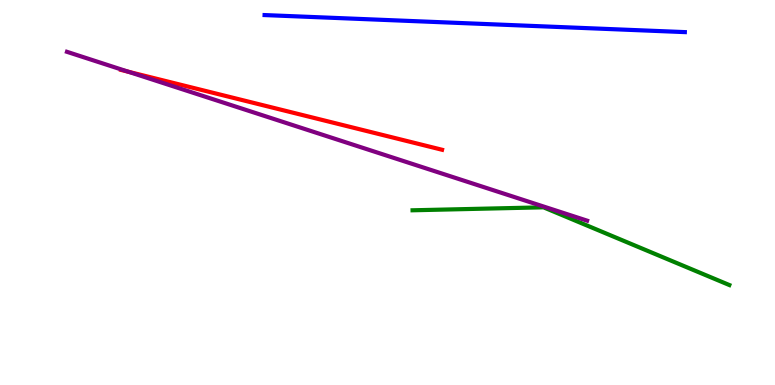[{'lines': ['blue', 'red'], 'intersections': []}, {'lines': ['green', 'red'], 'intersections': []}, {'lines': ['purple', 'red'], 'intersections': [{'x': 1.66, 'y': 8.14}]}, {'lines': ['blue', 'green'], 'intersections': []}, {'lines': ['blue', 'purple'], 'intersections': []}, {'lines': ['green', 'purple'], 'intersections': []}]